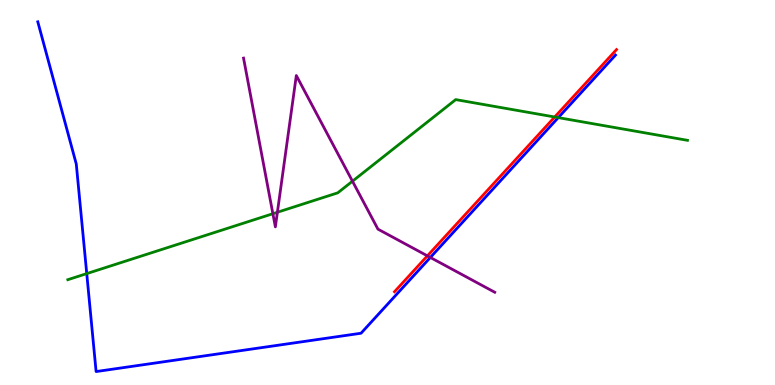[{'lines': ['blue', 'red'], 'intersections': []}, {'lines': ['green', 'red'], 'intersections': [{'x': 7.16, 'y': 6.96}]}, {'lines': ['purple', 'red'], 'intersections': [{'x': 5.51, 'y': 3.35}]}, {'lines': ['blue', 'green'], 'intersections': [{'x': 1.12, 'y': 2.89}, {'x': 7.2, 'y': 6.94}]}, {'lines': ['blue', 'purple'], 'intersections': [{'x': 5.55, 'y': 3.31}]}, {'lines': ['green', 'purple'], 'intersections': [{'x': 3.52, 'y': 4.45}, {'x': 3.58, 'y': 4.49}, {'x': 4.55, 'y': 5.29}]}]